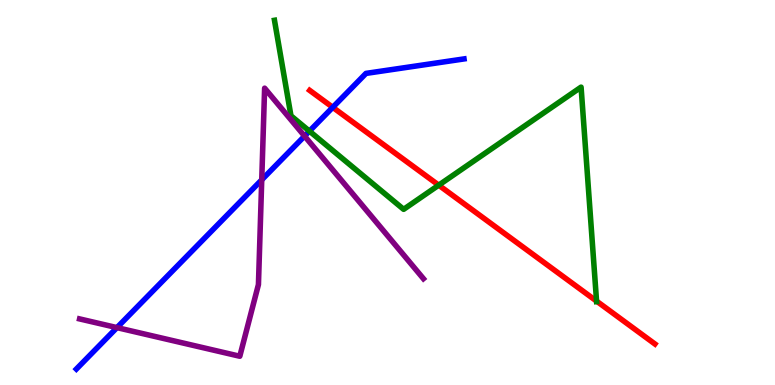[{'lines': ['blue', 'red'], 'intersections': [{'x': 4.29, 'y': 7.21}]}, {'lines': ['green', 'red'], 'intersections': [{'x': 5.66, 'y': 5.19}, {'x': 7.7, 'y': 2.18}]}, {'lines': ['purple', 'red'], 'intersections': []}, {'lines': ['blue', 'green'], 'intersections': [{'x': 3.99, 'y': 6.59}]}, {'lines': ['blue', 'purple'], 'intersections': [{'x': 1.51, 'y': 1.49}, {'x': 3.38, 'y': 5.33}, {'x': 3.93, 'y': 6.46}]}, {'lines': ['green', 'purple'], 'intersections': []}]